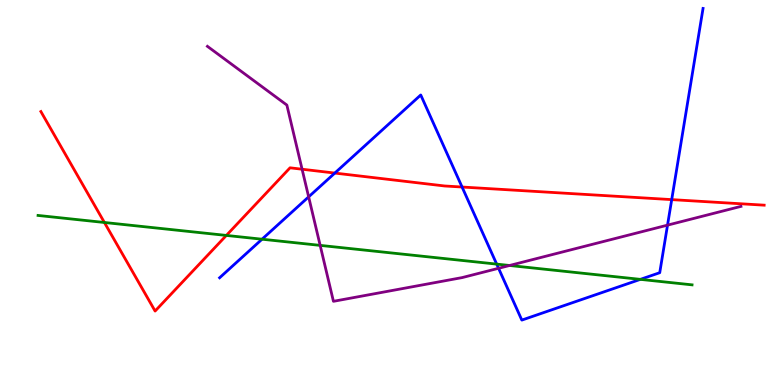[{'lines': ['blue', 'red'], 'intersections': [{'x': 4.32, 'y': 5.5}, {'x': 5.96, 'y': 5.14}, {'x': 8.67, 'y': 4.82}]}, {'lines': ['green', 'red'], 'intersections': [{'x': 1.35, 'y': 4.22}, {'x': 2.92, 'y': 3.89}]}, {'lines': ['purple', 'red'], 'intersections': [{'x': 3.9, 'y': 5.6}]}, {'lines': ['blue', 'green'], 'intersections': [{'x': 3.38, 'y': 3.79}, {'x': 6.41, 'y': 3.14}, {'x': 8.26, 'y': 2.74}]}, {'lines': ['blue', 'purple'], 'intersections': [{'x': 3.98, 'y': 4.89}, {'x': 6.43, 'y': 3.03}, {'x': 8.61, 'y': 4.15}]}, {'lines': ['green', 'purple'], 'intersections': [{'x': 4.13, 'y': 3.63}, {'x': 6.58, 'y': 3.1}]}]